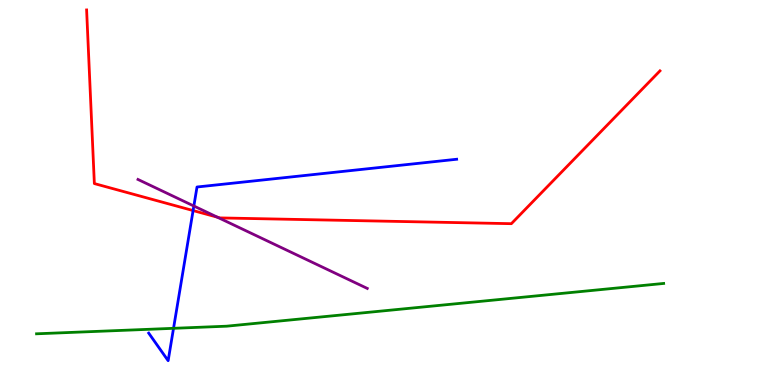[{'lines': ['blue', 'red'], 'intersections': [{'x': 2.49, 'y': 4.53}]}, {'lines': ['green', 'red'], 'intersections': []}, {'lines': ['purple', 'red'], 'intersections': [{'x': 2.8, 'y': 4.36}]}, {'lines': ['blue', 'green'], 'intersections': [{'x': 2.24, 'y': 1.47}]}, {'lines': ['blue', 'purple'], 'intersections': [{'x': 2.5, 'y': 4.65}]}, {'lines': ['green', 'purple'], 'intersections': []}]